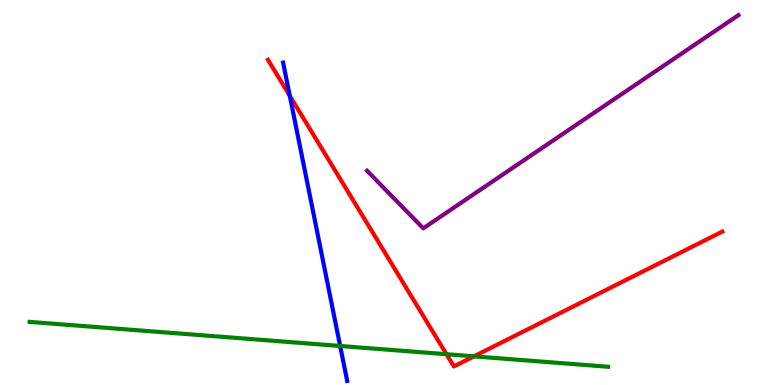[{'lines': ['blue', 'red'], 'intersections': [{'x': 3.74, 'y': 7.51}]}, {'lines': ['green', 'red'], 'intersections': [{'x': 5.76, 'y': 0.799}, {'x': 6.12, 'y': 0.744}]}, {'lines': ['purple', 'red'], 'intersections': []}, {'lines': ['blue', 'green'], 'intersections': [{'x': 4.39, 'y': 1.01}]}, {'lines': ['blue', 'purple'], 'intersections': []}, {'lines': ['green', 'purple'], 'intersections': []}]